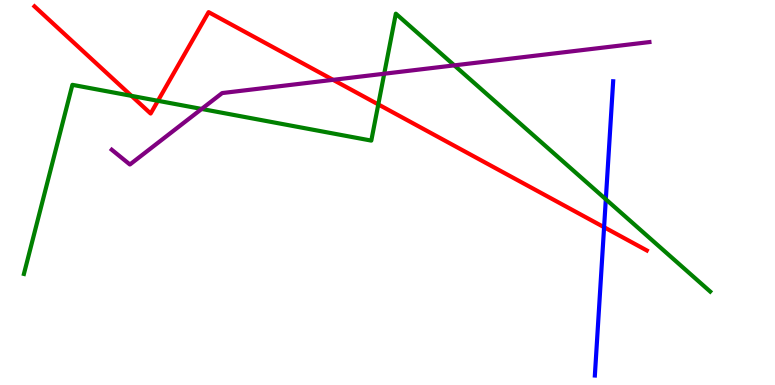[{'lines': ['blue', 'red'], 'intersections': [{'x': 7.79, 'y': 4.1}]}, {'lines': ['green', 'red'], 'intersections': [{'x': 1.7, 'y': 7.51}, {'x': 2.04, 'y': 7.38}, {'x': 4.88, 'y': 7.29}]}, {'lines': ['purple', 'red'], 'intersections': [{'x': 4.3, 'y': 7.93}]}, {'lines': ['blue', 'green'], 'intersections': [{'x': 7.82, 'y': 4.82}]}, {'lines': ['blue', 'purple'], 'intersections': []}, {'lines': ['green', 'purple'], 'intersections': [{'x': 2.6, 'y': 7.17}, {'x': 4.96, 'y': 8.09}, {'x': 5.86, 'y': 8.3}]}]